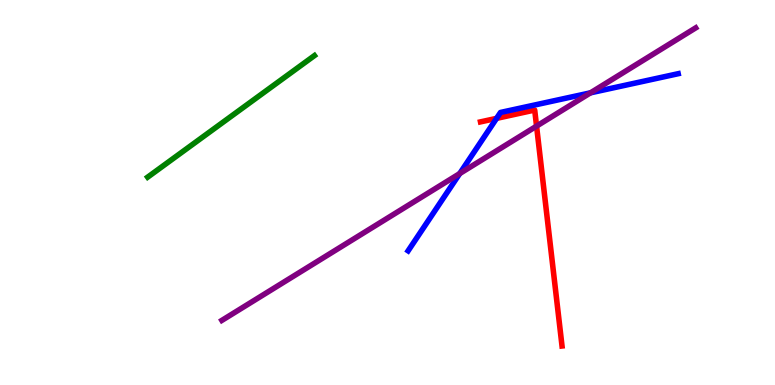[{'lines': ['blue', 'red'], 'intersections': [{'x': 6.41, 'y': 6.93}]}, {'lines': ['green', 'red'], 'intersections': []}, {'lines': ['purple', 'red'], 'intersections': [{'x': 6.92, 'y': 6.72}]}, {'lines': ['blue', 'green'], 'intersections': []}, {'lines': ['blue', 'purple'], 'intersections': [{'x': 5.93, 'y': 5.49}, {'x': 7.62, 'y': 7.59}]}, {'lines': ['green', 'purple'], 'intersections': []}]